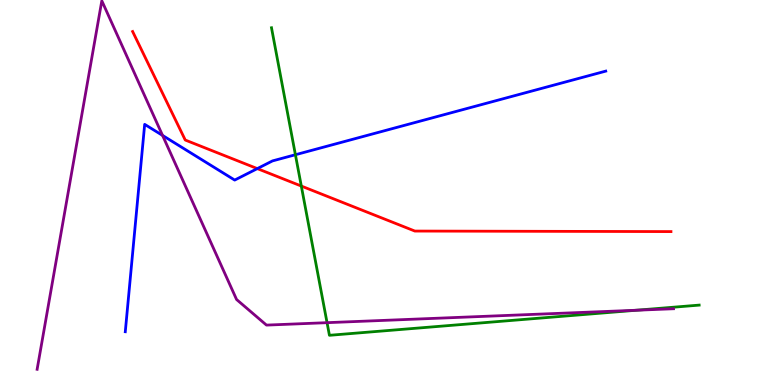[{'lines': ['blue', 'red'], 'intersections': [{'x': 3.32, 'y': 5.62}]}, {'lines': ['green', 'red'], 'intersections': [{'x': 3.89, 'y': 5.17}]}, {'lines': ['purple', 'red'], 'intersections': []}, {'lines': ['blue', 'green'], 'intersections': [{'x': 3.81, 'y': 5.98}]}, {'lines': ['blue', 'purple'], 'intersections': [{'x': 2.1, 'y': 6.48}]}, {'lines': ['green', 'purple'], 'intersections': [{'x': 4.22, 'y': 1.62}, {'x': 8.21, 'y': 1.94}]}]